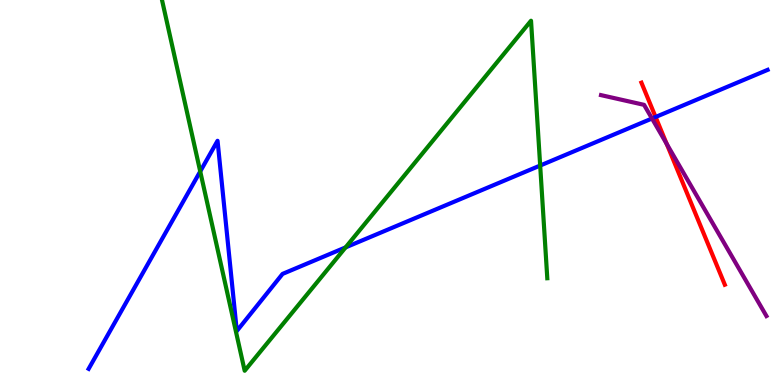[{'lines': ['blue', 'red'], 'intersections': [{'x': 8.46, 'y': 6.96}]}, {'lines': ['green', 'red'], 'intersections': []}, {'lines': ['purple', 'red'], 'intersections': [{'x': 8.6, 'y': 6.26}]}, {'lines': ['blue', 'green'], 'intersections': [{'x': 2.58, 'y': 5.55}, {'x': 4.46, 'y': 3.57}, {'x': 6.97, 'y': 5.7}]}, {'lines': ['blue', 'purple'], 'intersections': [{'x': 8.41, 'y': 6.92}]}, {'lines': ['green', 'purple'], 'intersections': []}]